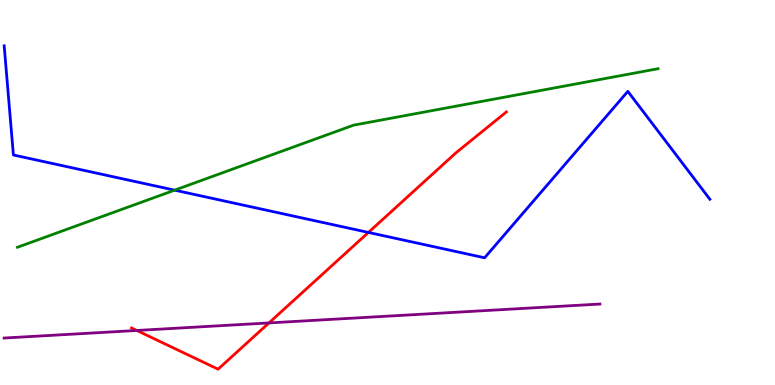[{'lines': ['blue', 'red'], 'intersections': [{'x': 4.75, 'y': 3.96}]}, {'lines': ['green', 'red'], 'intersections': []}, {'lines': ['purple', 'red'], 'intersections': [{'x': 1.77, 'y': 1.42}, {'x': 3.47, 'y': 1.61}]}, {'lines': ['blue', 'green'], 'intersections': [{'x': 2.25, 'y': 5.06}]}, {'lines': ['blue', 'purple'], 'intersections': []}, {'lines': ['green', 'purple'], 'intersections': []}]